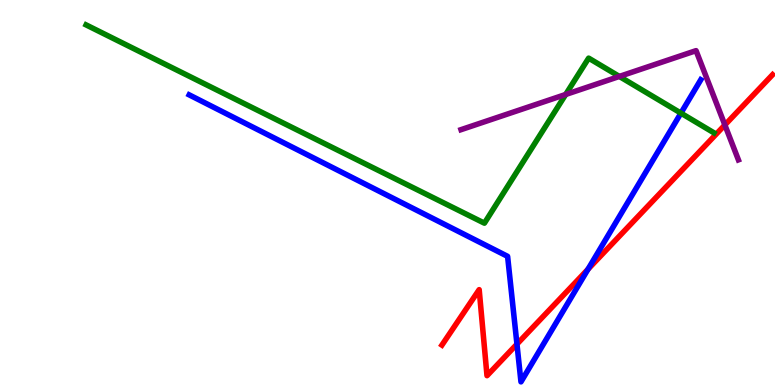[{'lines': ['blue', 'red'], 'intersections': [{'x': 6.67, 'y': 1.06}, {'x': 7.59, 'y': 3.01}]}, {'lines': ['green', 'red'], 'intersections': []}, {'lines': ['purple', 'red'], 'intersections': [{'x': 9.35, 'y': 6.75}]}, {'lines': ['blue', 'green'], 'intersections': [{'x': 8.79, 'y': 7.06}]}, {'lines': ['blue', 'purple'], 'intersections': []}, {'lines': ['green', 'purple'], 'intersections': [{'x': 7.3, 'y': 7.55}, {'x': 7.99, 'y': 8.01}]}]